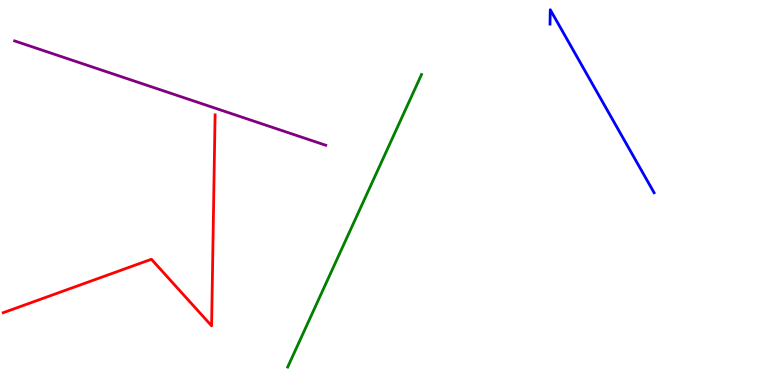[{'lines': ['blue', 'red'], 'intersections': []}, {'lines': ['green', 'red'], 'intersections': []}, {'lines': ['purple', 'red'], 'intersections': []}, {'lines': ['blue', 'green'], 'intersections': []}, {'lines': ['blue', 'purple'], 'intersections': []}, {'lines': ['green', 'purple'], 'intersections': []}]